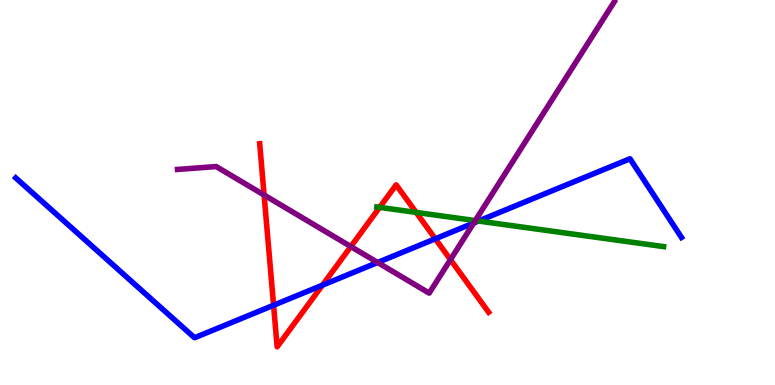[{'lines': ['blue', 'red'], 'intersections': [{'x': 3.53, 'y': 2.07}, {'x': 4.16, 'y': 2.59}, {'x': 5.62, 'y': 3.8}]}, {'lines': ['green', 'red'], 'intersections': [{'x': 4.9, 'y': 4.61}, {'x': 5.37, 'y': 4.48}]}, {'lines': ['purple', 'red'], 'intersections': [{'x': 3.41, 'y': 4.93}, {'x': 4.53, 'y': 3.6}, {'x': 5.81, 'y': 3.26}]}, {'lines': ['blue', 'green'], 'intersections': [{'x': 6.17, 'y': 4.26}]}, {'lines': ['blue', 'purple'], 'intersections': [{'x': 4.87, 'y': 3.18}, {'x': 6.11, 'y': 4.21}]}, {'lines': ['green', 'purple'], 'intersections': [{'x': 6.13, 'y': 4.27}]}]